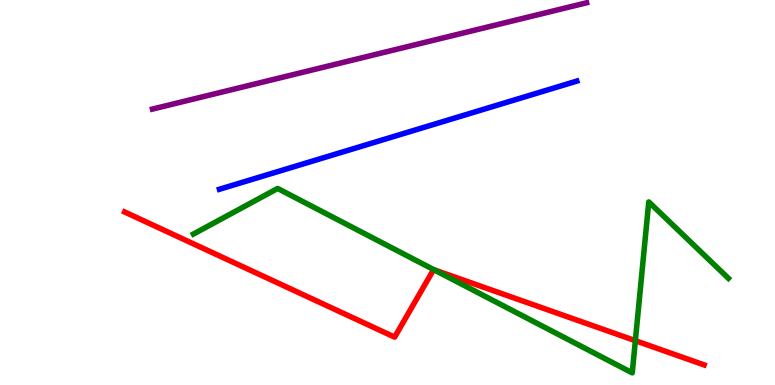[{'lines': ['blue', 'red'], 'intersections': []}, {'lines': ['green', 'red'], 'intersections': [{'x': 5.6, 'y': 2.99}, {'x': 8.2, 'y': 1.15}]}, {'lines': ['purple', 'red'], 'intersections': []}, {'lines': ['blue', 'green'], 'intersections': []}, {'lines': ['blue', 'purple'], 'intersections': []}, {'lines': ['green', 'purple'], 'intersections': []}]